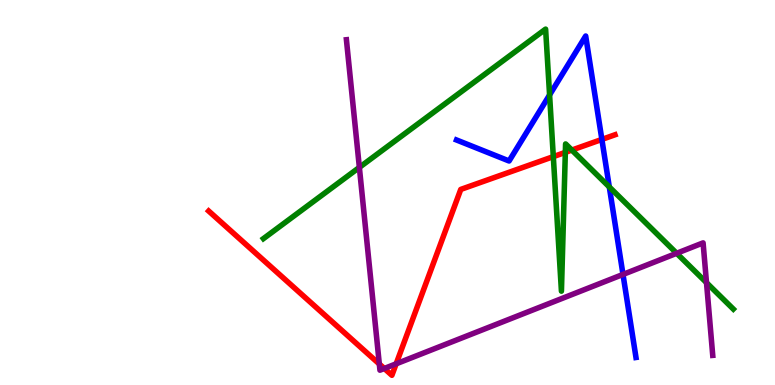[{'lines': ['blue', 'red'], 'intersections': [{'x': 7.77, 'y': 6.38}]}, {'lines': ['green', 'red'], 'intersections': [{'x': 7.14, 'y': 5.93}, {'x': 7.29, 'y': 6.04}, {'x': 7.38, 'y': 6.1}]}, {'lines': ['purple', 'red'], 'intersections': [{'x': 4.89, 'y': 0.545}, {'x': 4.96, 'y': 0.429}, {'x': 5.11, 'y': 0.55}]}, {'lines': ['blue', 'green'], 'intersections': [{'x': 7.09, 'y': 7.53}, {'x': 7.86, 'y': 5.14}]}, {'lines': ['blue', 'purple'], 'intersections': [{'x': 8.04, 'y': 2.87}]}, {'lines': ['green', 'purple'], 'intersections': [{'x': 4.64, 'y': 5.65}, {'x': 8.73, 'y': 3.42}, {'x': 9.12, 'y': 2.66}]}]